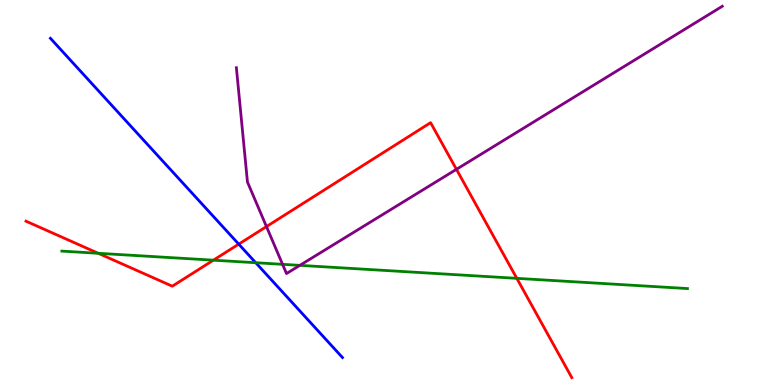[{'lines': ['blue', 'red'], 'intersections': [{'x': 3.08, 'y': 3.66}]}, {'lines': ['green', 'red'], 'intersections': [{'x': 1.27, 'y': 3.42}, {'x': 2.75, 'y': 3.24}, {'x': 6.67, 'y': 2.77}]}, {'lines': ['purple', 'red'], 'intersections': [{'x': 3.44, 'y': 4.11}, {'x': 5.89, 'y': 5.6}]}, {'lines': ['blue', 'green'], 'intersections': [{'x': 3.3, 'y': 3.18}]}, {'lines': ['blue', 'purple'], 'intersections': []}, {'lines': ['green', 'purple'], 'intersections': [{'x': 3.65, 'y': 3.13}, {'x': 3.87, 'y': 3.11}]}]